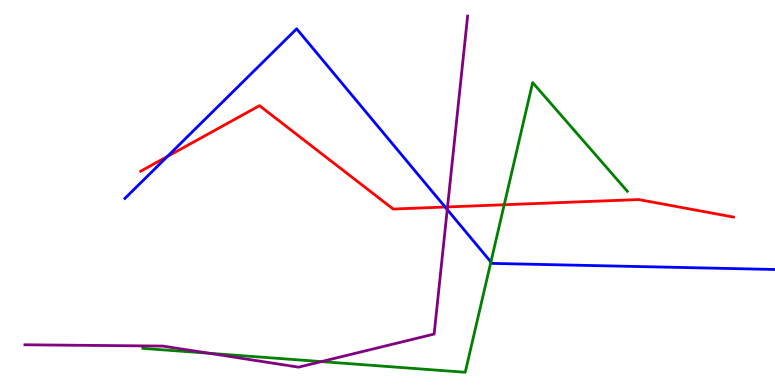[{'lines': ['blue', 'red'], 'intersections': [{'x': 2.16, 'y': 5.93}, {'x': 5.74, 'y': 4.62}]}, {'lines': ['green', 'red'], 'intersections': [{'x': 6.51, 'y': 4.68}]}, {'lines': ['purple', 'red'], 'intersections': [{'x': 5.77, 'y': 4.63}]}, {'lines': ['blue', 'green'], 'intersections': [{'x': 6.33, 'y': 3.2}]}, {'lines': ['blue', 'purple'], 'intersections': [{'x': 5.77, 'y': 4.56}]}, {'lines': ['green', 'purple'], 'intersections': [{'x': 2.7, 'y': 0.824}, {'x': 4.15, 'y': 0.608}]}]